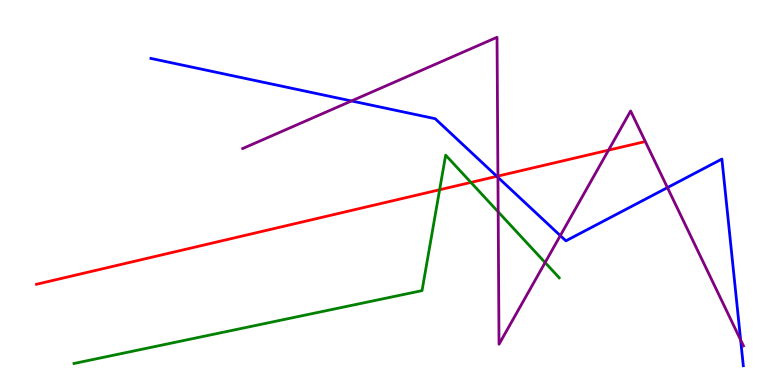[{'lines': ['blue', 'red'], 'intersections': [{'x': 6.41, 'y': 5.42}]}, {'lines': ['green', 'red'], 'intersections': [{'x': 5.67, 'y': 5.07}, {'x': 6.08, 'y': 5.26}]}, {'lines': ['purple', 'red'], 'intersections': [{'x': 6.42, 'y': 5.43}, {'x': 7.85, 'y': 6.1}]}, {'lines': ['blue', 'green'], 'intersections': []}, {'lines': ['blue', 'purple'], 'intersections': [{'x': 4.54, 'y': 7.38}, {'x': 6.43, 'y': 5.39}, {'x': 7.23, 'y': 3.88}, {'x': 8.61, 'y': 5.13}, {'x': 9.56, 'y': 1.17}]}, {'lines': ['green', 'purple'], 'intersections': [{'x': 6.43, 'y': 4.5}, {'x': 7.03, 'y': 3.18}]}]